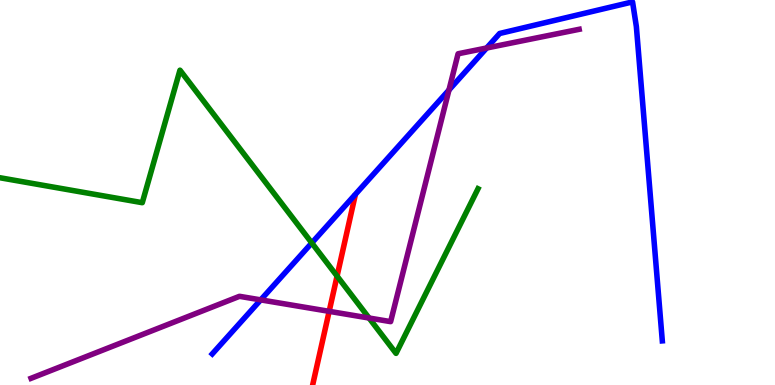[{'lines': ['blue', 'red'], 'intersections': []}, {'lines': ['green', 'red'], 'intersections': [{'x': 4.35, 'y': 2.83}]}, {'lines': ['purple', 'red'], 'intersections': [{'x': 4.25, 'y': 1.91}]}, {'lines': ['blue', 'green'], 'intersections': [{'x': 4.02, 'y': 3.69}]}, {'lines': ['blue', 'purple'], 'intersections': [{'x': 3.36, 'y': 2.21}, {'x': 5.79, 'y': 7.66}, {'x': 6.28, 'y': 8.75}]}, {'lines': ['green', 'purple'], 'intersections': [{'x': 4.76, 'y': 1.74}]}]